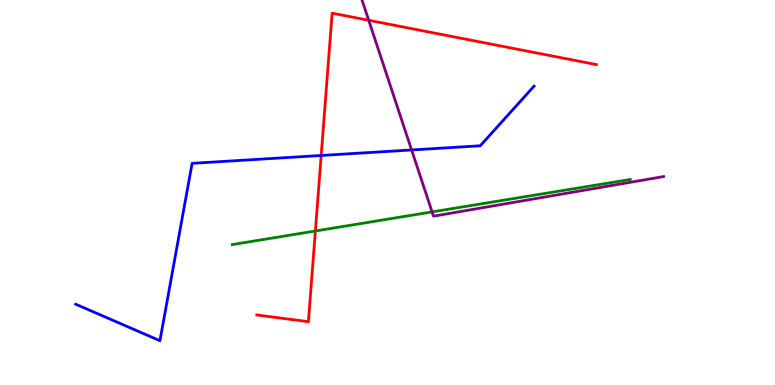[{'lines': ['blue', 'red'], 'intersections': [{'x': 4.14, 'y': 5.96}]}, {'lines': ['green', 'red'], 'intersections': [{'x': 4.07, 'y': 4.0}]}, {'lines': ['purple', 'red'], 'intersections': [{'x': 4.76, 'y': 9.47}]}, {'lines': ['blue', 'green'], 'intersections': []}, {'lines': ['blue', 'purple'], 'intersections': [{'x': 5.31, 'y': 6.1}]}, {'lines': ['green', 'purple'], 'intersections': [{'x': 5.58, 'y': 4.5}]}]